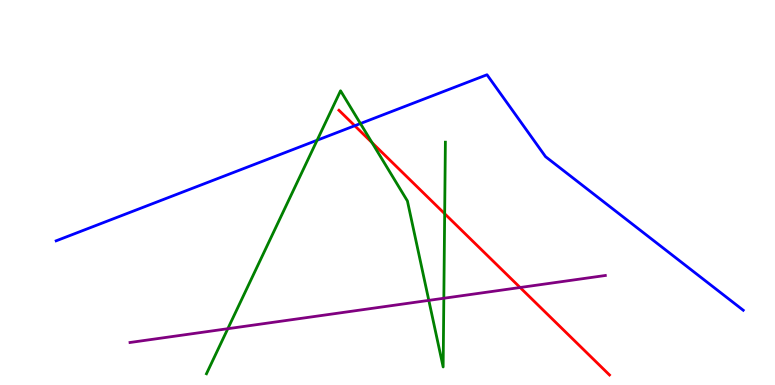[{'lines': ['blue', 'red'], 'intersections': [{'x': 4.58, 'y': 6.73}]}, {'lines': ['green', 'red'], 'intersections': [{'x': 4.8, 'y': 6.3}, {'x': 5.74, 'y': 4.45}]}, {'lines': ['purple', 'red'], 'intersections': [{'x': 6.71, 'y': 2.53}]}, {'lines': ['blue', 'green'], 'intersections': [{'x': 4.09, 'y': 6.36}, {'x': 4.65, 'y': 6.79}]}, {'lines': ['blue', 'purple'], 'intersections': []}, {'lines': ['green', 'purple'], 'intersections': [{'x': 2.94, 'y': 1.46}, {'x': 5.53, 'y': 2.2}, {'x': 5.73, 'y': 2.25}]}]